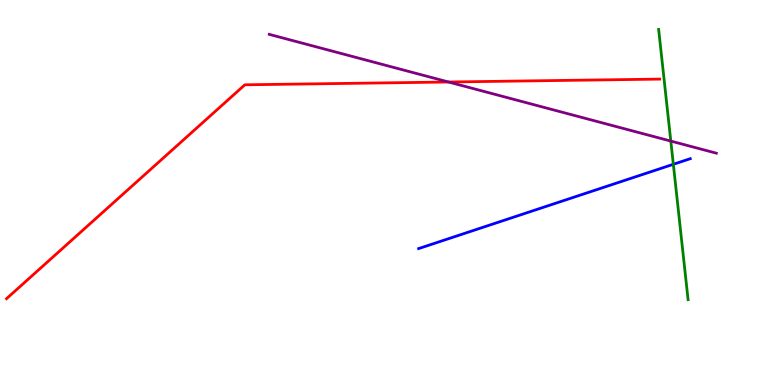[{'lines': ['blue', 'red'], 'intersections': []}, {'lines': ['green', 'red'], 'intersections': []}, {'lines': ['purple', 'red'], 'intersections': [{'x': 5.79, 'y': 7.87}]}, {'lines': ['blue', 'green'], 'intersections': [{'x': 8.69, 'y': 5.73}]}, {'lines': ['blue', 'purple'], 'intersections': []}, {'lines': ['green', 'purple'], 'intersections': [{'x': 8.66, 'y': 6.34}]}]